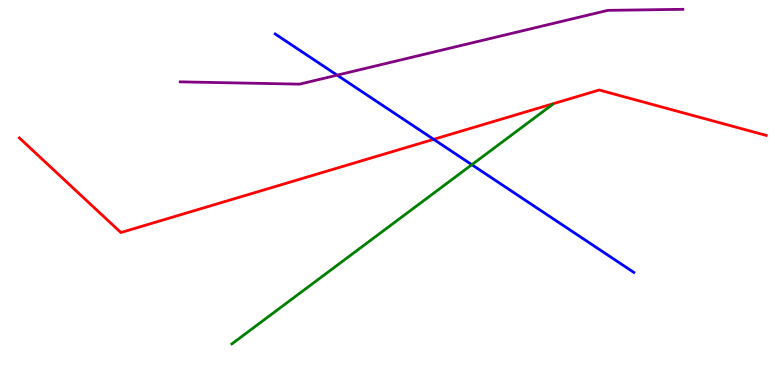[{'lines': ['blue', 'red'], 'intersections': [{'x': 5.6, 'y': 6.38}]}, {'lines': ['green', 'red'], 'intersections': []}, {'lines': ['purple', 'red'], 'intersections': []}, {'lines': ['blue', 'green'], 'intersections': [{'x': 6.09, 'y': 5.72}]}, {'lines': ['blue', 'purple'], 'intersections': [{'x': 4.35, 'y': 8.05}]}, {'lines': ['green', 'purple'], 'intersections': []}]